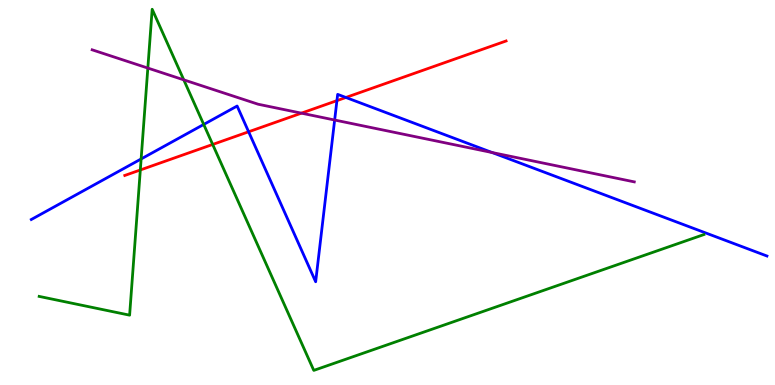[{'lines': ['blue', 'red'], 'intersections': [{'x': 3.21, 'y': 6.58}, {'x': 4.35, 'y': 7.39}, {'x': 4.46, 'y': 7.47}]}, {'lines': ['green', 'red'], 'intersections': [{'x': 1.81, 'y': 5.59}, {'x': 2.74, 'y': 6.25}]}, {'lines': ['purple', 'red'], 'intersections': [{'x': 3.89, 'y': 7.06}]}, {'lines': ['blue', 'green'], 'intersections': [{'x': 1.82, 'y': 5.87}, {'x': 2.63, 'y': 6.77}]}, {'lines': ['blue', 'purple'], 'intersections': [{'x': 4.32, 'y': 6.88}, {'x': 6.35, 'y': 6.04}]}, {'lines': ['green', 'purple'], 'intersections': [{'x': 1.91, 'y': 8.23}, {'x': 2.37, 'y': 7.93}]}]